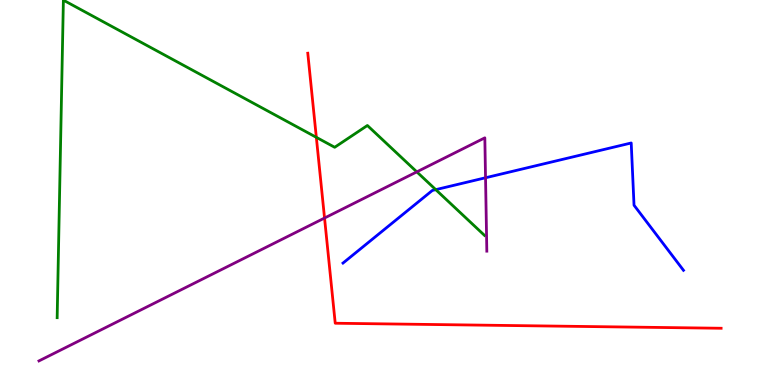[{'lines': ['blue', 'red'], 'intersections': []}, {'lines': ['green', 'red'], 'intersections': [{'x': 4.08, 'y': 6.43}]}, {'lines': ['purple', 'red'], 'intersections': [{'x': 4.19, 'y': 4.34}]}, {'lines': ['blue', 'green'], 'intersections': [{'x': 5.62, 'y': 5.07}]}, {'lines': ['blue', 'purple'], 'intersections': [{'x': 6.26, 'y': 5.38}]}, {'lines': ['green', 'purple'], 'intersections': [{'x': 5.38, 'y': 5.54}]}]